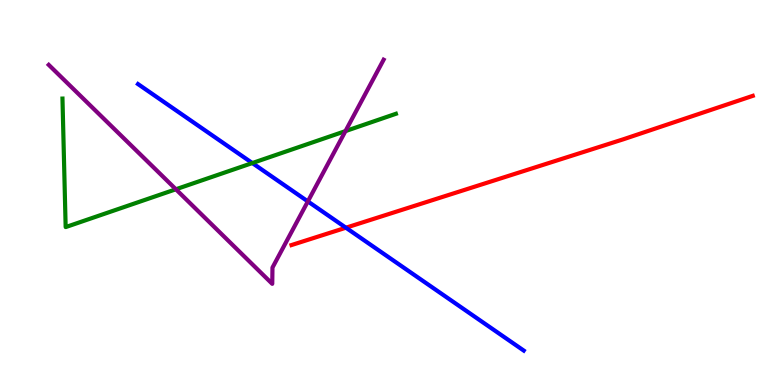[{'lines': ['blue', 'red'], 'intersections': [{'x': 4.46, 'y': 4.09}]}, {'lines': ['green', 'red'], 'intersections': []}, {'lines': ['purple', 'red'], 'intersections': []}, {'lines': ['blue', 'green'], 'intersections': [{'x': 3.26, 'y': 5.76}]}, {'lines': ['blue', 'purple'], 'intersections': [{'x': 3.97, 'y': 4.77}]}, {'lines': ['green', 'purple'], 'intersections': [{'x': 2.27, 'y': 5.08}, {'x': 4.46, 'y': 6.59}]}]